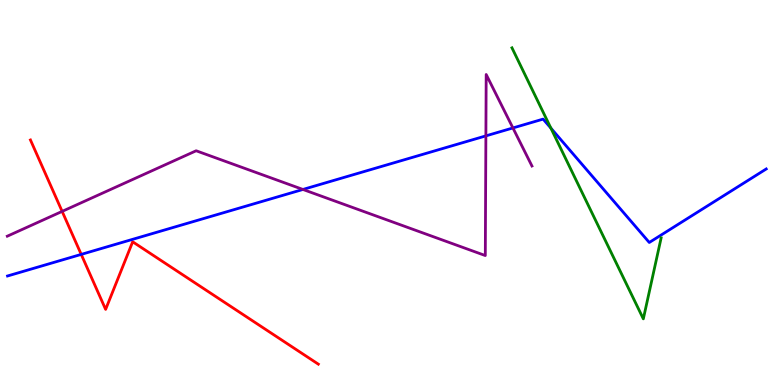[{'lines': ['blue', 'red'], 'intersections': [{'x': 1.05, 'y': 3.39}]}, {'lines': ['green', 'red'], 'intersections': []}, {'lines': ['purple', 'red'], 'intersections': [{'x': 0.802, 'y': 4.51}]}, {'lines': ['blue', 'green'], 'intersections': [{'x': 7.11, 'y': 6.67}]}, {'lines': ['blue', 'purple'], 'intersections': [{'x': 3.91, 'y': 5.08}, {'x': 6.27, 'y': 6.47}, {'x': 6.62, 'y': 6.68}]}, {'lines': ['green', 'purple'], 'intersections': []}]